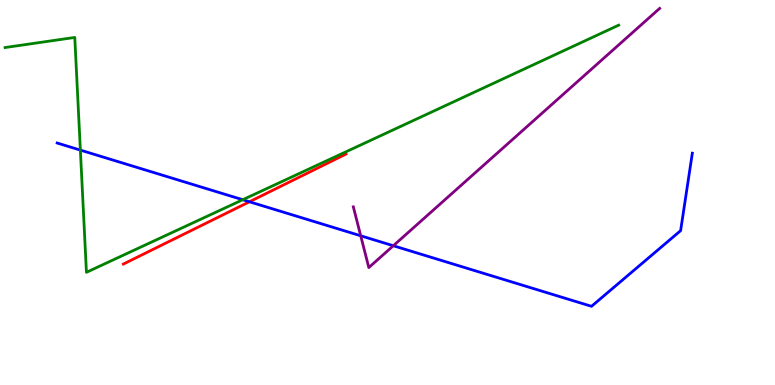[{'lines': ['blue', 'red'], 'intersections': [{'x': 3.22, 'y': 4.76}]}, {'lines': ['green', 'red'], 'intersections': []}, {'lines': ['purple', 'red'], 'intersections': []}, {'lines': ['blue', 'green'], 'intersections': [{'x': 1.04, 'y': 6.1}, {'x': 3.13, 'y': 4.81}]}, {'lines': ['blue', 'purple'], 'intersections': [{'x': 4.65, 'y': 3.88}, {'x': 5.07, 'y': 3.62}]}, {'lines': ['green', 'purple'], 'intersections': []}]